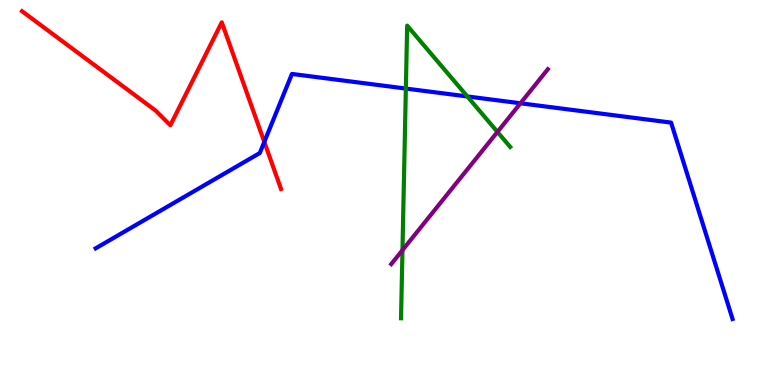[{'lines': ['blue', 'red'], 'intersections': [{'x': 3.41, 'y': 6.31}]}, {'lines': ['green', 'red'], 'intersections': []}, {'lines': ['purple', 'red'], 'intersections': []}, {'lines': ['blue', 'green'], 'intersections': [{'x': 5.24, 'y': 7.7}, {'x': 6.03, 'y': 7.49}]}, {'lines': ['blue', 'purple'], 'intersections': [{'x': 6.72, 'y': 7.32}]}, {'lines': ['green', 'purple'], 'intersections': [{'x': 5.19, 'y': 3.5}, {'x': 6.42, 'y': 6.57}]}]